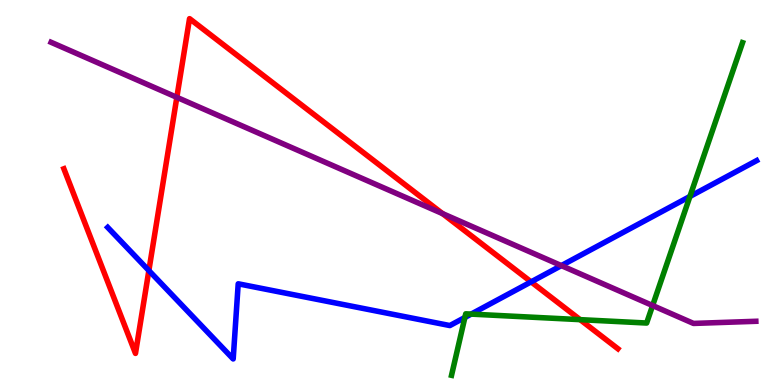[{'lines': ['blue', 'red'], 'intersections': [{'x': 1.92, 'y': 2.97}, {'x': 6.85, 'y': 2.68}]}, {'lines': ['green', 'red'], 'intersections': [{'x': 7.49, 'y': 1.7}]}, {'lines': ['purple', 'red'], 'intersections': [{'x': 2.28, 'y': 7.47}, {'x': 5.71, 'y': 4.45}]}, {'lines': ['blue', 'green'], 'intersections': [{'x': 6.0, 'y': 1.75}, {'x': 6.08, 'y': 1.84}, {'x': 8.9, 'y': 4.9}]}, {'lines': ['blue', 'purple'], 'intersections': [{'x': 7.24, 'y': 3.1}]}, {'lines': ['green', 'purple'], 'intersections': [{'x': 8.42, 'y': 2.06}]}]